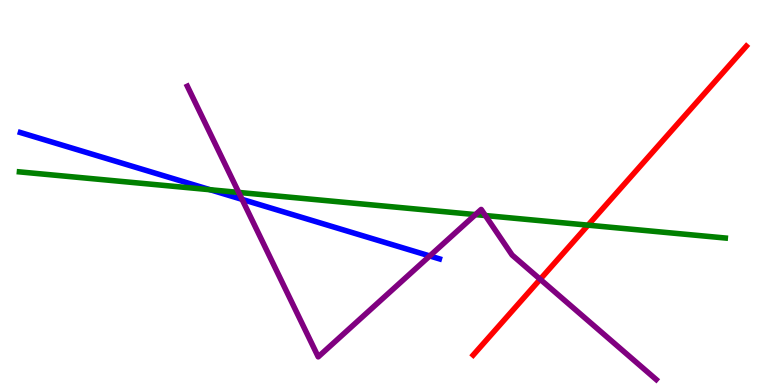[{'lines': ['blue', 'red'], 'intersections': []}, {'lines': ['green', 'red'], 'intersections': [{'x': 7.59, 'y': 4.15}]}, {'lines': ['purple', 'red'], 'intersections': [{'x': 6.97, 'y': 2.75}]}, {'lines': ['blue', 'green'], 'intersections': [{'x': 2.71, 'y': 5.07}]}, {'lines': ['blue', 'purple'], 'intersections': [{'x': 3.12, 'y': 4.82}, {'x': 5.55, 'y': 3.35}]}, {'lines': ['green', 'purple'], 'intersections': [{'x': 3.08, 'y': 5.0}, {'x': 6.14, 'y': 4.43}, {'x': 6.26, 'y': 4.4}]}]